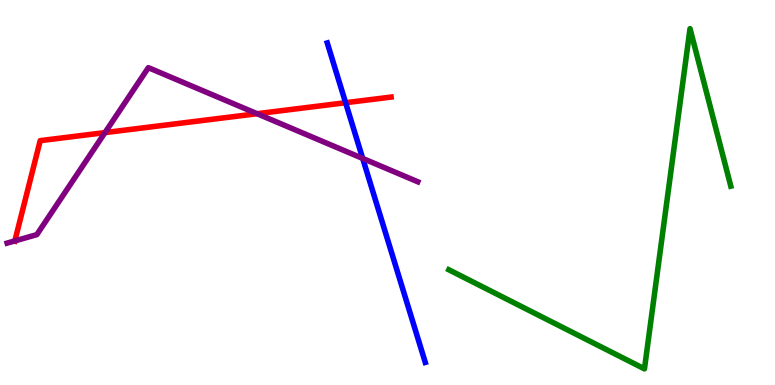[{'lines': ['blue', 'red'], 'intersections': [{'x': 4.46, 'y': 7.33}]}, {'lines': ['green', 'red'], 'intersections': []}, {'lines': ['purple', 'red'], 'intersections': [{'x': 0.191, 'y': 3.74}, {'x': 1.35, 'y': 6.56}, {'x': 3.32, 'y': 7.05}]}, {'lines': ['blue', 'green'], 'intersections': []}, {'lines': ['blue', 'purple'], 'intersections': [{'x': 4.68, 'y': 5.88}]}, {'lines': ['green', 'purple'], 'intersections': []}]